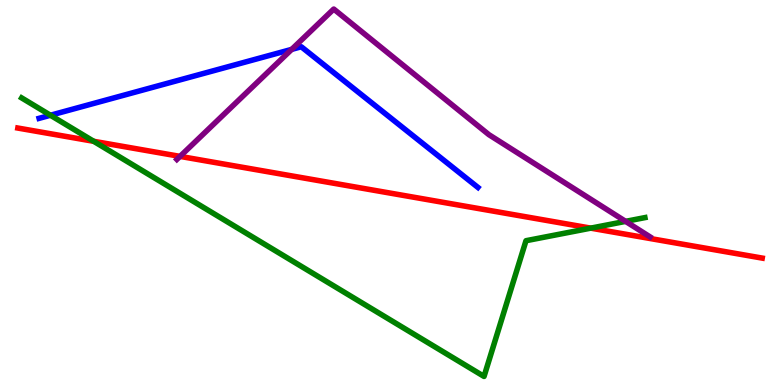[{'lines': ['blue', 'red'], 'intersections': []}, {'lines': ['green', 'red'], 'intersections': [{'x': 1.21, 'y': 6.33}, {'x': 7.62, 'y': 4.07}]}, {'lines': ['purple', 'red'], 'intersections': [{'x': 2.32, 'y': 5.94}]}, {'lines': ['blue', 'green'], 'intersections': [{'x': 0.651, 'y': 7.01}]}, {'lines': ['blue', 'purple'], 'intersections': [{'x': 3.76, 'y': 8.72}]}, {'lines': ['green', 'purple'], 'intersections': [{'x': 8.07, 'y': 4.25}]}]